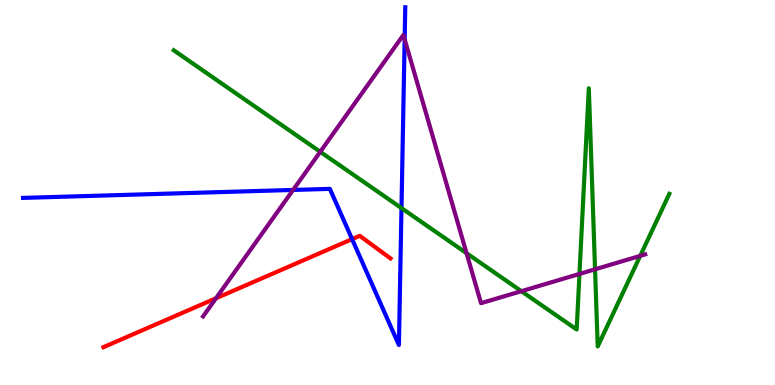[{'lines': ['blue', 'red'], 'intersections': [{'x': 4.54, 'y': 3.79}]}, {'lines': ['green', 'red'], 'intersections': []}, {'lines': ['purple', 'red'], 'intersections': [{'x': 2.79, 'y': 2.25}]}, {'lines': ['blue', 'green'], 'intersections': [{'x': 5.18, 'y': 4.59}]}, {'lines': ['blue', 'purple'], 'intersections': [{'x': 3.78, 'y': 5.07}, {'x': 5.22, 'y': 8.98}]}, {'lines': ['green', 'purple'], 'intersections': [{'x': 4.13, 'y': 6.06}, {'x': 6.02, 'y': 3.42}, {'x': 6.73, 'y': 2.44}, {'x': 7.48, 'y': 2.88}, {'x': 7.68, 'y': 3.01}, {'x': 8.26, 'y': 3.35}]}]